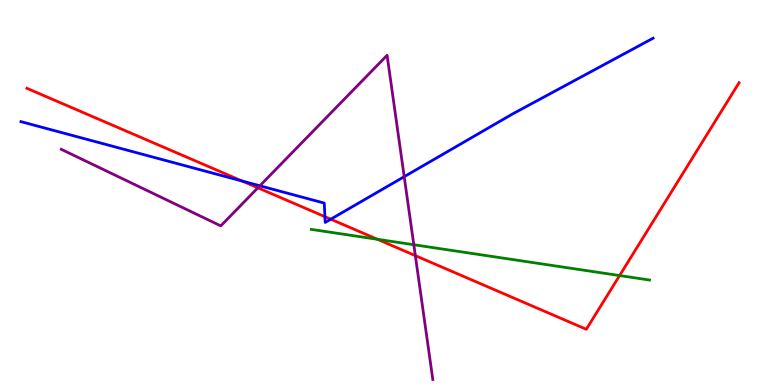[{'lines': ['blue', 'red'], 'intersections': [{'x': 3.13, 'y': 5.3}, {'x': 4.19, 'y': 4.37}, {'x': 4.27, 'y': 4.31}]}, {'lines': ['green', 'red'], 'intersections': [{'x': 4.87, 'y': 3.78}, {'x': 7.99, 'y': 2.84}]}, {'lines': ['purple', 'red'], 'intersections': [{'x': 3.33, 'y': 5.12}, {'x': 5.36, 'y': 3.36}]}, {'lines': ['blue', 'green'], 'intersections': []}, {'lines': ['blue', 'purple'], 'intersections': [{'x': 3.35, 'y': 5.17}, {'x': 5.22, 'y': 5.41}]}, {'lines': ['green', 'purple'], 'intersections': [{'x': 5.34, 'y': 3.64}]}]